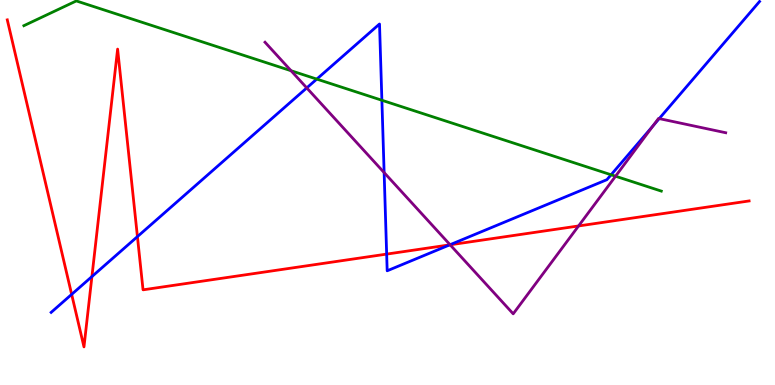[{'lines': ['blue', 'red'], 'intersections': [{'x': 0.925, 'y': 2.35}, {'x': 1.19, 'y': 2.82}, {'x': 1.77, 'y': 3.85}, {'x': 4.99, 'y': 3.4}, {'x': 5.8, 'y': 3.64}]}, {'lines': ['green', 'red'], 'intersections': []}, {'lines': ['purple', 'red'], 'intersections': [{'x': 5.81, 'y': 3.64}, {'x': 7.47, 'y': 4.13}]}, {'lines': ['blue', 'green'], 'intersections': [{'x': 4.09, 'y': 7.95}, {'x': 4.93, 'y': 7.4}, {'x': 7.89, 'y': 5.46}]}, {'lines': ['blue', 'purple'], 'intersections': [{'x': 3.96, 'y': 7.72}, {'x': 4.96, 'y': 5.52}, {'x': 5.81, 'y': 3.64}, {'x': 8.43, 'y': 6.73}, {'x': 8.51, 'y': 6.92}]}, {'lines': ['green', 'purple'], 'intersections': [{'x': 3.76, 'y': 8.16}, {'x': 7.94, 'y': 5.42}]}]